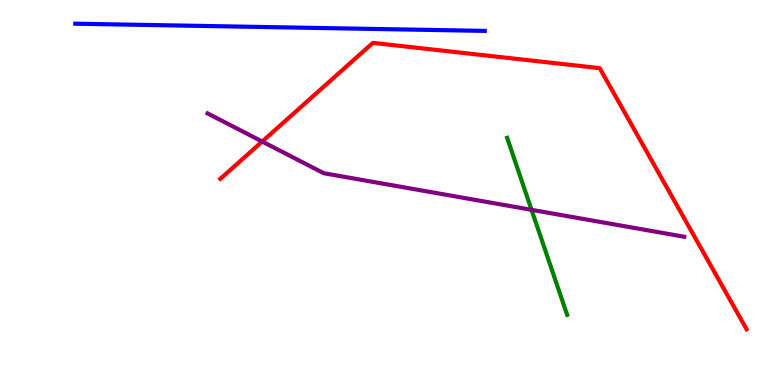[{'lines': ['blue', 'red'], 'intersections': []}, {'lines': ['green', 'red'], 'intersections': []}, {'lines': ['purple', 'red'], 'intersections': [{'x': 3.38, 'y': 6.32}]}, {'lines': ['blue', 'green'], 'intersections': []}, {'lines': ['blue', 'purple'], 'intersections': []}, {'lines': ['green', 'purple'], 'intersections': [{'x': 6.86, 'y': 4.55}]}]